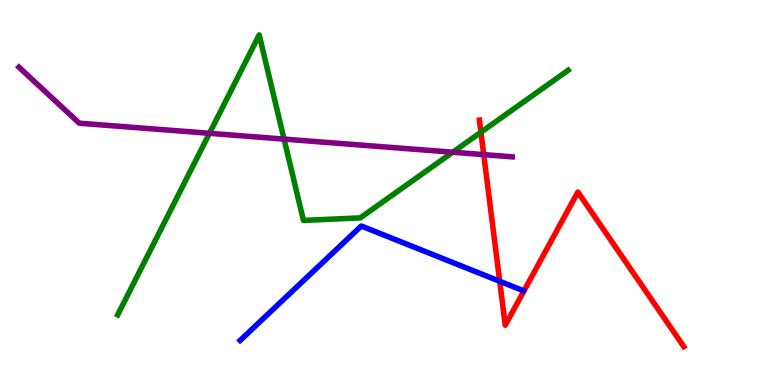[{'lines': ['blue', 'red'], 'intersections': [{'x': 6.45, 'y': 2.69}]}, {'lines': ['green', 'red'], 'intersections': [{'x': 6.21, 'y': 6.57}]}, {'lines': ['purple', 'red'], 'intersections': [{'x': 6.24, 'y': 5.98}]}, {'lines': ['blue', 'green'], 'intersections': []}, {'lines': ['blue', 'purple'], 'intersections': []}, {'lines': ['green', 'purple'], 'intersections': [{'x': 2.7, 'y': 6.54}, {'x': 3.67, 'y': 6.39}, {'x': 5.84, 'y': 6.05}]}]